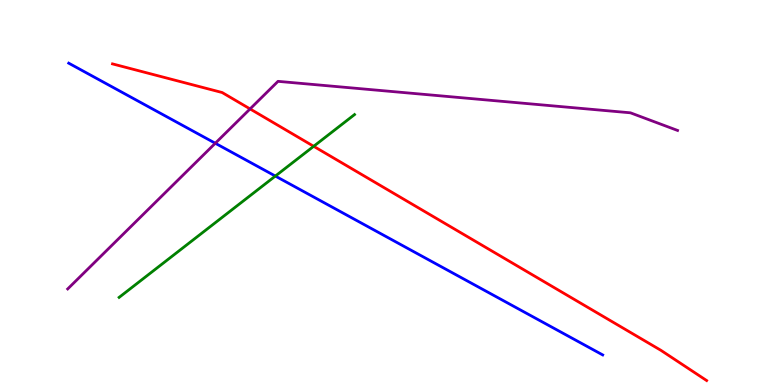[{'lines': ['blue', 'red'], 'intersections': []}, {'lines': ['green', 'red'], 'intersections': [{'x': 4.05, 'y': 6.2}]}, {'lines': ['purple', 'red'], 'intersections': [{'x': 3.23, 'y': 7.17}]}, {'lines': ['blue', 'green'], 'intersections': [{'x': 3.55, 'y': 5.43}]}, {'lines': ['blue', 'purple'], 'intersections': [{'x': 2.78, 'y': 6.28}]}, {'lines': ['green', 'purple'], 'intersections': []}]